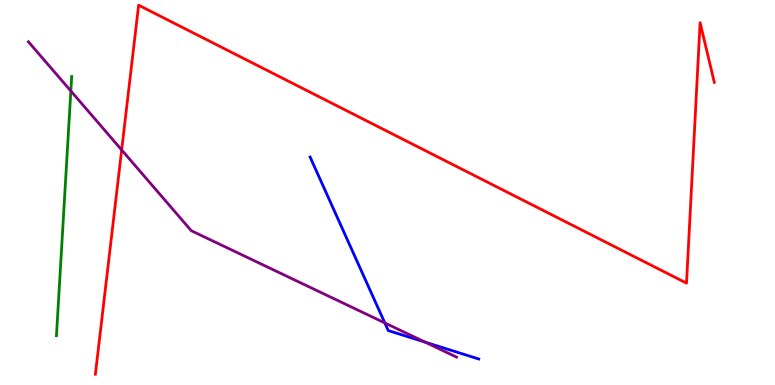[{'lines': ['blue', 'red'], 'intersections': []}, {'lines': ['green', 'red'], 'intersections': []}, {'lines': ['purple', 'red'], 'intersections': [{'x': 1.57, 'y': 6.11}]}, {'lines': ['blue', 'green'], 'intersections': []}, {'lines': ['blue', 'purple'], 'intersections': [{'x': 4.97, 'y': 1.61}, {'x': 5.49, 'y': 1.11}]}, {'lines': ['green', 'purple'], 'intersections': [{'x': 0.914, 'y': 7.64}]}]